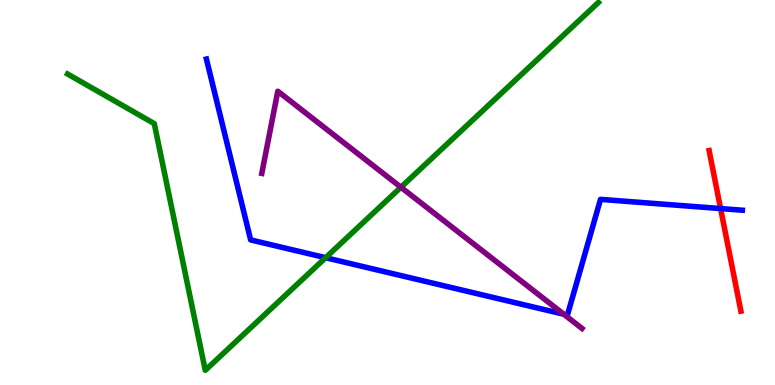[{'lines': ['blue', 'red'], 'intersections': [{'x': 9.3, 'y': 4.58}]}, {'lines': ['green', 'red'], 'intersections': []}, {'lines': ['purple', 'red'], 'intersections': []}, {'lines': ['blue', 'green'], 'intersections': [{'x': 4.2, 'y': 3.31}]}, {'lines': ['blue', 'purple'], 'intersections': [{'x': 7.27, 'y': 1.84}]}, {'lines': ['green', 'purple'], 'intersections': [{'x': 5.17, 'y': 5.14}]}]